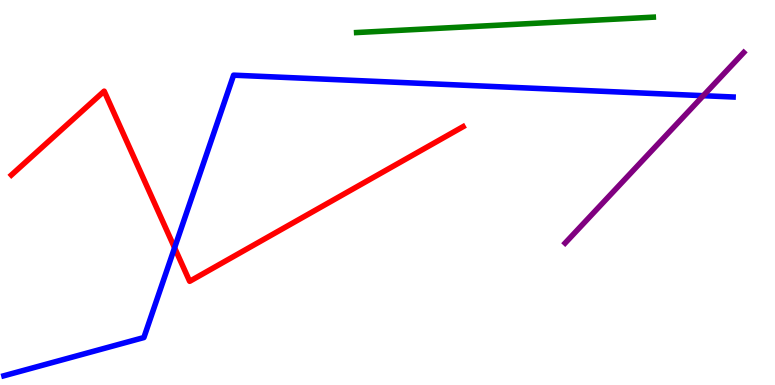[{'lines': ['blue', 'red'], 'intersections': [{'x': 2.25, 'y': 3.56}]}, {'lines': ['green', 'red'], 'intersections': []}, {'lines': ['purple', 'red'], 'intersections': []}, {'lines': ['blue', 'green'], 'intersections': []}, {'lines': ['blue', 'purple'], 'intersections': [{'x': 9.07, 'y': 7.51}]}, {'lines': ['green', 'purple'], 'intersections': []}]